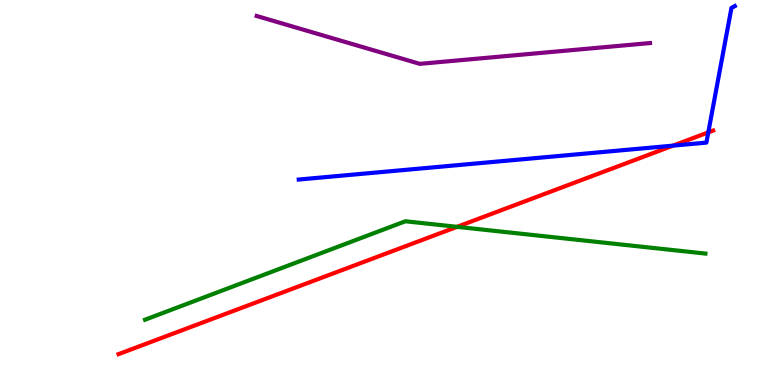[{'lines': ['blue', 'red'], 'intersections': [{'x': 8.68, 'y': 6.22}, {'x': 9.14, 'y': 6.56}]}, {'lines': ['green', 'red'], 'intersections': [{'x': 5.9, 'y': 4.11}]}, {'lines': ['purple', 'red'], 'intersections': []}, {'lines': ['blue', 'green'], 'intersections': []}, {'lines': ['blue', 'purple'], 'intersections': []}, {'lines': ['green', 'purple'], 'intersections': []}]